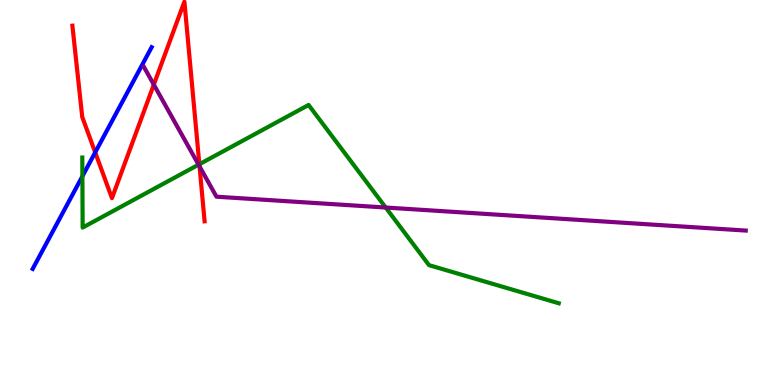[{'lines': ['blue', 'red'], 'intersections': [{'x': 1.23, 'y': 6.04}]}, {'lines': ['green', 'red'], 'intersections': [{'x': 2.57, 'y': 5.73}]}, {'lines': ['purple', 'red'], 'intersections': [{'x': 1.98, 'y': 7.8}, {'x': 2.57, 'y': 5.68}]}, {'lines': ['blue', 'green'], 'intersections': [{'x': 1.06, 'y': 5.42}]}, {'lines': ['blue', 'purple'], 'intersections': []}, {'lines': ['green', 'purple'], 'intersections': [{'x': 2.56, 'y': 5.72}, {'x': 4.98, 'y': 4.61}]}]